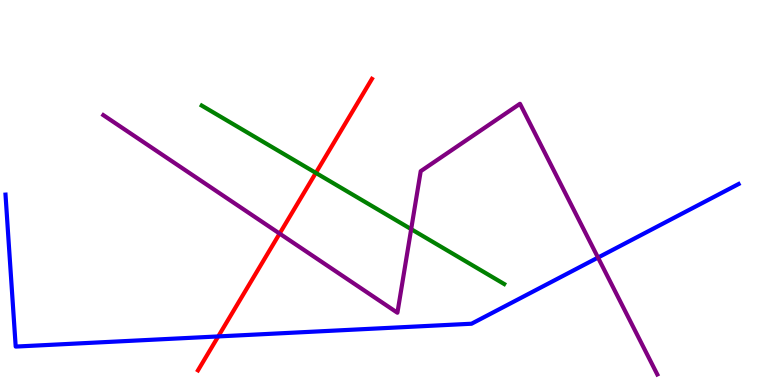[{'lines': ['blue', 'red'], 'intersections': [{'x': 2.82, 'y': 1.26}]}, {'lines': ['green', 'red'], 'intersections': [{'x': 4.08, 'y': 5.51}]}, {'lines': ['purple', 'red'], 'intersections': [{'x': 3.61, 'y': 3.93}]}, {'lines': ['blue', 'green'], 'intersections': []}, {'lines': ['blue', 'purple'], 'intersections': [{'x': 7.72, 'y': 3.31}]}, {'lines': ['green', 'purple'], 'intersections': [{'x': 5.31, 'y': 4.05}]}]